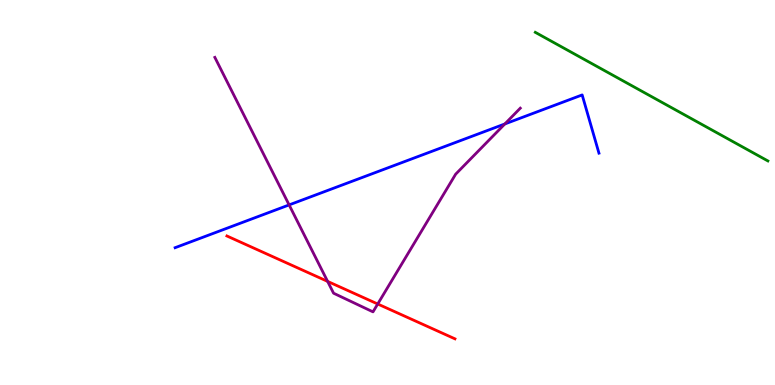[{'lines': ['blue', 'red'], 'intersections': []}, {'lines': ['green', 'red'], 'intersections': []}, {'lines': ['purple', 'red'], 'intersections': [{'x': 4.23, 'y': 2.69}, {'x': 4.87, 'y': 2.1}]}, {'lines': ['blue', 'green'], 'intersections': []}, {'lines': ['blue', 'purple'], 'intersections': [{'x': 3.73, 'y': 4.68}, {'x': 6.51, 'y': 6.78}]}, {'lines': ['green', 'purple'], 'intersections': []}]